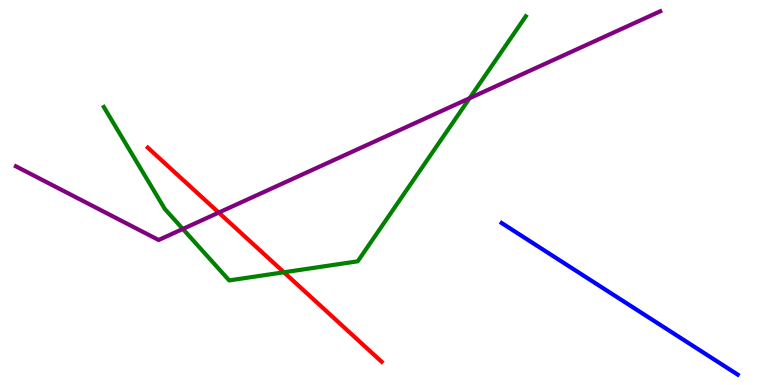[{'lines': ['blue', 'red'], 'intersections': []}, {'lines': ['green', 'red'], 'intersections': [{'x': 3.66, 'y': 2.93}]}, {'lines': ['purple', 'red'], 'intersections': [{'x': 2.82, 'y': 4.48}]}, {'lines': ['blue', 'green'], 'intersections': []}, {'lines': ['blue', 'purple'], 'intersections': []}, {'lines': ['green', 'purple'], 'intersections': [{'x': 2.36, 'y': 4.05}, {'x': 6.06, 'y': 7.45}]}]